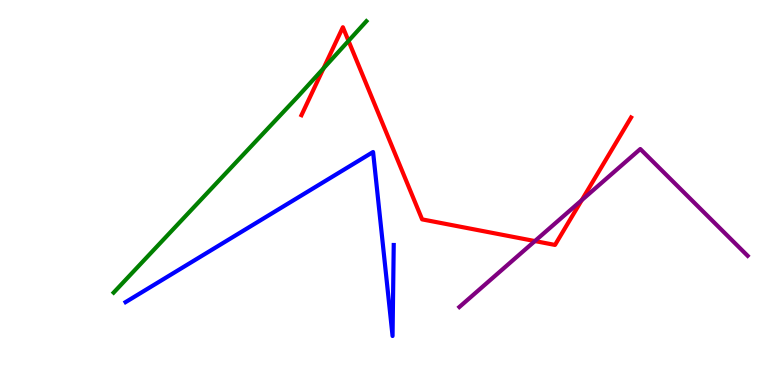[{'lines': ['blue', 'red'], 'intersections': []}, {'lines': ['green', 'red'], 'intersections': [{'x': 4.17, 'y': 8.22}, {'x': 4.5, 'y': 8.94}]}, {'lines': ['purple', 'red'], 'intersections': [{'x': 6.9, 'y': 3.74}, {'x': 7.51, 'y': 4.8}]}, {'lines': ['blue', 'green'], 'intersections': []}, {'lines': ['blue', 'purple'], 'intersections': []}, {'lines': ['green', 'purple'], 'intersections': []}]